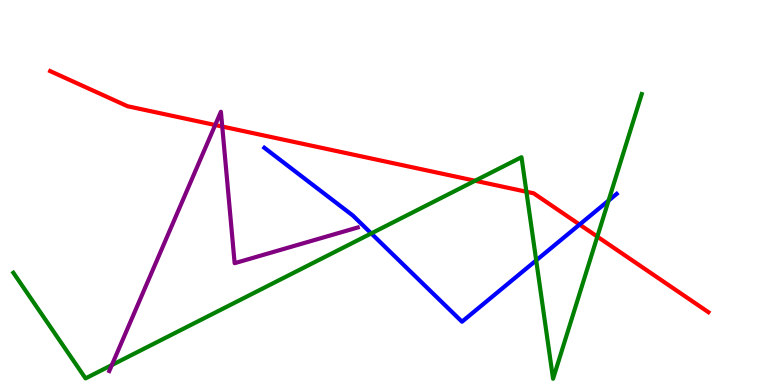[{'lines': ['blue', 'red'], 'intersections': [{'x': 7.48, 'y': 4.17}]}, {'lines': ['green', 'red'], 'intersections': [{'x': 6.13, 'y': 5.31}, {'x': 6.79, 'y': 5.02}, {'x': 7.71, 'y': 3.85}]}, {'lines': ['purple', 'red'], 'intersections': [{'x': 2.78, 'y': 6.75}, {'x': 2.87, 'y': 6.71}]}, {'lines': ['blue', 'green'], 'intersections': [{'x': 4.79, 'y': 3.94}, {'x': 6.92, 'y': 3.24}, {'x': 7.85, 'y': 4.79}]}, {'lines': ['blue', 'purple'], 'intersections': []}, {'lines': ['green', 'purple'], 'intersections': [{'x': 1.44, 'y': 0.519}]}]